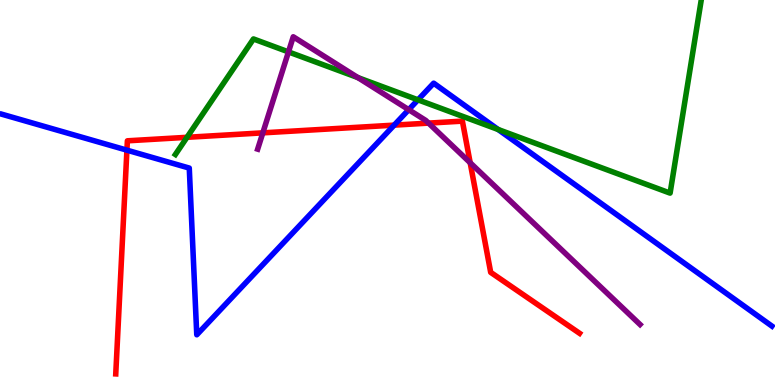[{'lines': ['blue', 'red'], 'intersections': [{'x': 1.64, 'y': 6.1}, {'x': 5.09, 'y': 6.75}]}, {'lines': ['green', 'red'], 'intersections': [{'x': 2.41, 'y': 6.43}]}, {'lines': ['purple', 'red'], 'intersections': [{'x': 3.39, 'y': 6.55}, {'x': 5.53, 'y': 6.8}, {'x': 6.07, 'y': 5.77}]}, {'lines': ['blue', 'green'], 'intersections': [{'x': 5.39, 'y': 7.41}, {'x': 6.43, 'y': 6.64}]}, {'lines': ['blue', 'purple'], 'intersections': [{'x': 5.27, 'y': 7.15}]}, {'lines': ['green', 'purple'], 'intersections': [{'x': 3.72, 'y': 8.65}, {'x': 4.62, 'y': 7.98}]}]